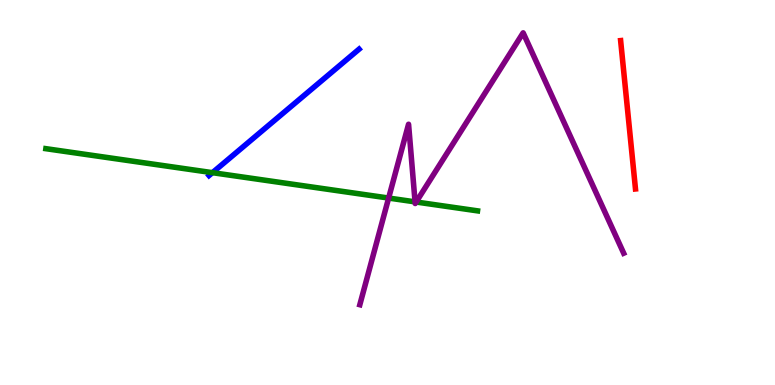[{'lines': ['blue', 'red'], 'intersections': []}, {'lines': ['green', 'red'], 'intersections': []}, {'lines': ['purple', 'red'], 'intersections': []}, {'lines': ['blue', 'green'], 'intersections': [{'x': 2.74, 'y': 5.52}]}, {'lines': ['blue', 'purple'], 'intersections': []}, {'lines': ['green', 'purple'], 'intersections': [{'x': 5.01, 'y': 4.86}, {'x': 5.36, 'y': 4.76}, {'x': 5.37, 'y': 4.75}]}]